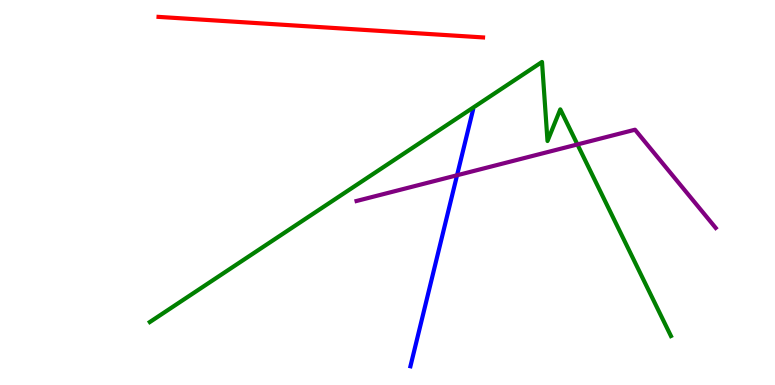[{'lines': ['blue', 'red'], 'intersections': []}, {'lines': ['green', 'red'], 'intersections': []}, {'lines': ['purple', 'red'], 'intersections': []}, {'lines': ['blue', 'green'], 'intersections': []}, {'lines': ['blue', 'purple'], 'intersections': [{'x': 5.9, 'y': 5.45}]}, {'lines': ['green', 'purple'], 'intersections': [{'x': 7.45, 'y': 6.25}]}]